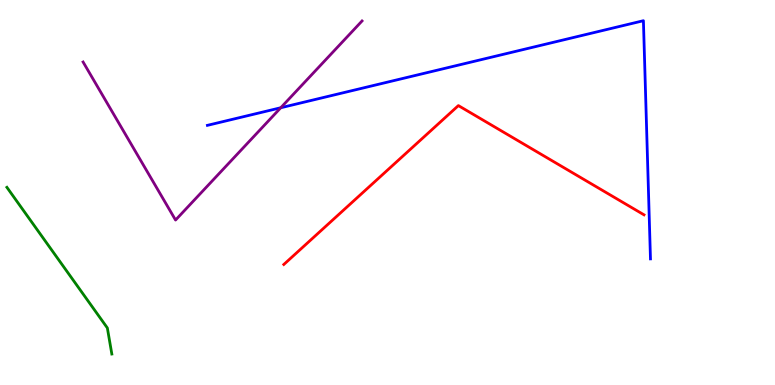[{'lines': ['blue', 'red'], 'intersections': []}, {'lines': ['green', 'red'], 'intersections': []}, {'lines': ['purple', 'red'], 'intersections': []}, {'lines': ['blue', 'green'], 'intersections': []}, {'lines': ['blue', 'purple'], 'intersections': [{'x': 3.62, 'y': 7.2}]}, {'lines': ['green', 'purple'], 'intersections': []}]